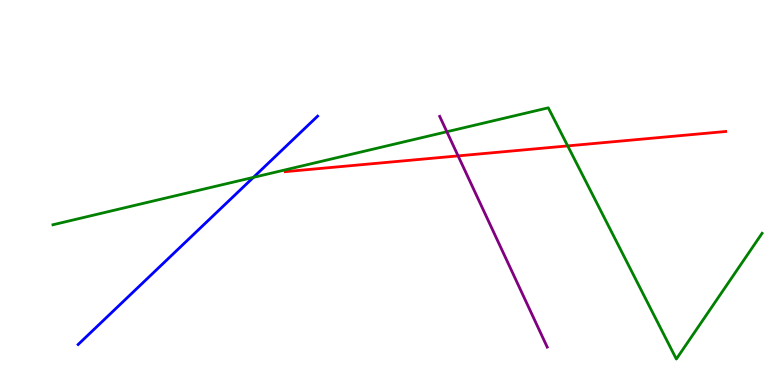[{'lines': ['blue', 'red'], 'intersections': []}, {'lines': ['green', 'red'], 'intersections': [{'x': 7.33, 'y': 6.21}]}, {'lines': ['purple', 'red'], 'intersections': [{'x': 5.91, 'y': 5.95}]}, {'lines': ['blue', 'green'], 'intersections': [{'x': 3.27, 'y': 5.39}]}, {'lines': ['blue', 'purple'], 'intersections': []}, {'lines': ['green', 'purple'], 'intersections': [{'x': 5.77, 'y': 6.58}]}]